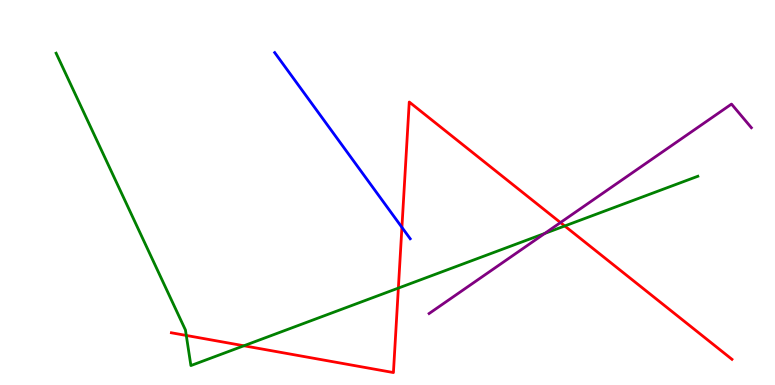[{'lines': ['blue', 'red'], 'intersections': [{'x': 5.19, 'y': 4.09}]}, {'lines': ['green', 'red'], 'intersections': [{'x': 2.4, 'y': 1.29}, {'x': 3.15, 'y': 1.02}, {'x': 5.14, 'y': 2.52}, {'x': 7.29, 'y': 4.13}]}, {'lines': ['purple', 'red'], 'intersections': [{'x': 7.23, 'y': 4.22}]}, {'lines': ['blue', 'green'], 'intersections': []}, {'lines': ['blue', 'purple'], 'intersections': []}, {'lines': ['green', 'purple'], 'intersections': [{'x': 7.03, 'y': 3.94}]}]